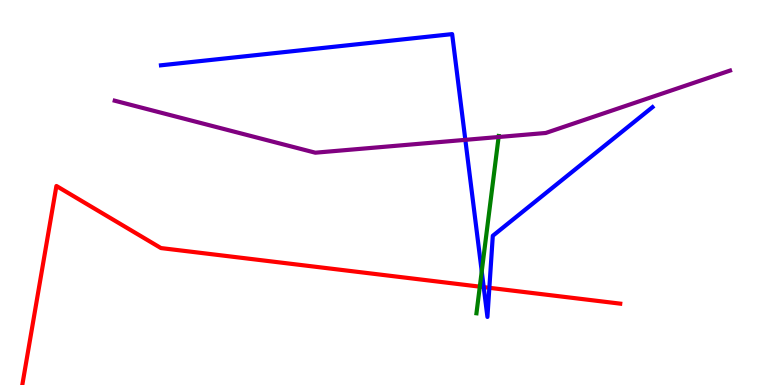[{'lines': ['blue', 'red'], 'intersections': [{'x': 6.24, 'y': 2.54}, {'x': 6.31, 'y': 2.52}]}, {'lines': ['green', 'red'], 'intersections': [{'x': 6.19, 'y': 2.55}]}, {'lines': ['purple', 'red'], 'intersections': []}, {'lines': ['blue', 'green'], 'intersections': [{'x': 6.22, 'y': 2.95}]}, {'lines': ['blue', 'purple'], 'intersections': [{'x': 6.0, 'y': 6.37}]}, {'lines': ['green', 'purple'], 'intersections': [{'x': 6.43, 'y': 6.44}]}]